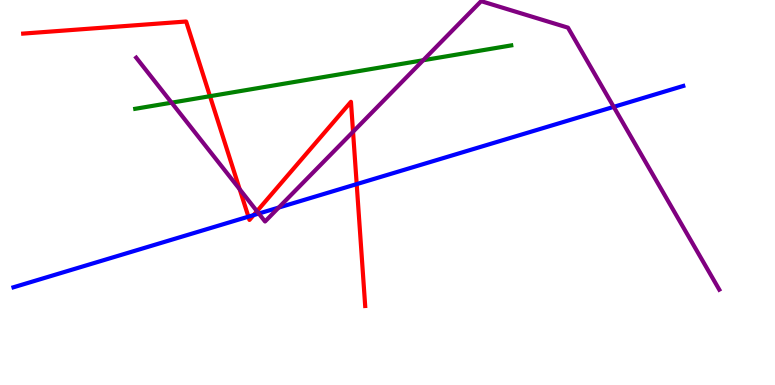[{'lines': ['blue', 'red'], 'intersections': [{'x': 3.21, 'y': 4.37}, {'x': 3.27, 'y': 4.41}, {'x': 4.6, 'y': 5.22}]}, {'lines': ['green', 'red'], 'intersections': [{'x': 2.71, 'y': 7.5}]}, {'lines': ['purple', 'red'], 'intersections': [{'x': 3.09, 'y': 5.09}, {'x': 3.32, 'y': 4.51}, {'x': 4.56, 'y': 6.58}]}, {'lines': ['blue', 'green'], 'intersections': []}, {'lines': ['blue', 'purple'], 'intersections': [{'x': 3.34, 'y': 4.45}, {'x': 3.6, 'y': 4.61}, {'x': 7.92, 'y': 7.22}]}, {'lines': ['green', 'purple'], 'intersections': [{'x': 2.21, 'y': 7.33}, {'x': 5.46, 'y': 8.44}]}]